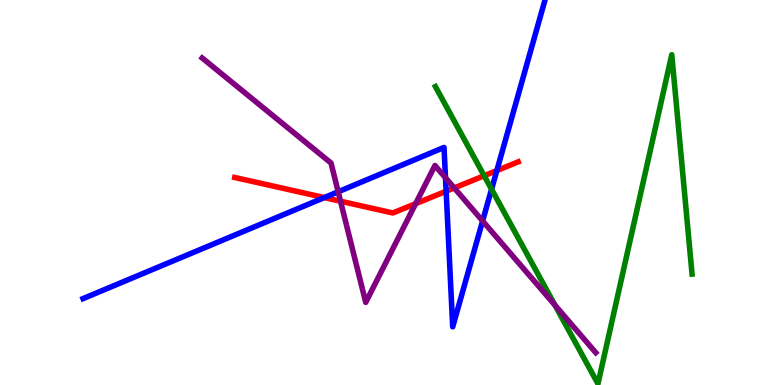[{'lines': ['blue', 'red'], 'intersections': [{'x': 4.18, 'y': 4.87}, {'x': 5.76, 'y': 5.03}, {'x': 6.41, 'y': 5.57}]}, {'lines': ['green', 'red'], 'intersections': [{'x': 6.25, 'y': 5.44}]}, {'lines': ['purple', 'red'], 'intersections': [{'x': 4.39, 'y': 4.77}, {'x': 5.36, 'y': 4.71}, {'x': 5.86, 'y': 5.12}]}, {'lines': ['blue', 'green'], 'intersections': [{'x': 6.34, 'y': 5.08}]}, {'lines': ['blue', 'purple'], 'intersections': [{'x': 4.36, 'y': 5.02}, {'x': 5.75, 'y': 5.38}, {'x': 6.23, 'y': 4.26}]}, {'lines': ['green', 'purple'], 'intersections': [{'x': 7.16, 'y': 2.07}]}]